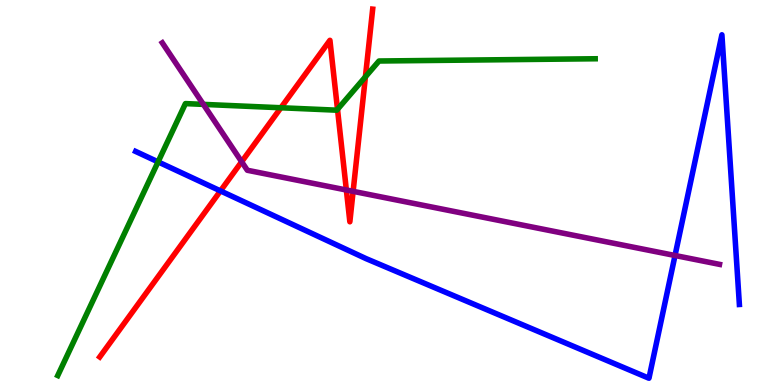[{'lines': ['blue', 'red'], 'intersections': [{'x': 2.84, 'y': 5.04}]}, {'lines': ['green', 'red'], 'intersections': [{'x': 3.62, 'y': 7.2}, {'x': 4.35, 'y': 7.16}, {'x': 4.71, 'y': 8.0}]}, {'lines': ['purple', 'red'], 'intersections': [{'x': 3.12, 'y': 5.8}, {'x': 4.47, 'y': 5.06}, {'x': 4.56, 'y': 5.03}]}, {'lines': ['blue', 'green'], 'intersections': [{'x': 2.04, 'y': 5.8}]}, {'lines': ['blue', 'purple'], 'intersections': [{'x': 8.71, 'y': 3.36}]}, {'lines': ['green', 'purple'], 'intersections': [{'x': 2.62, 'y': 7.29}]}]